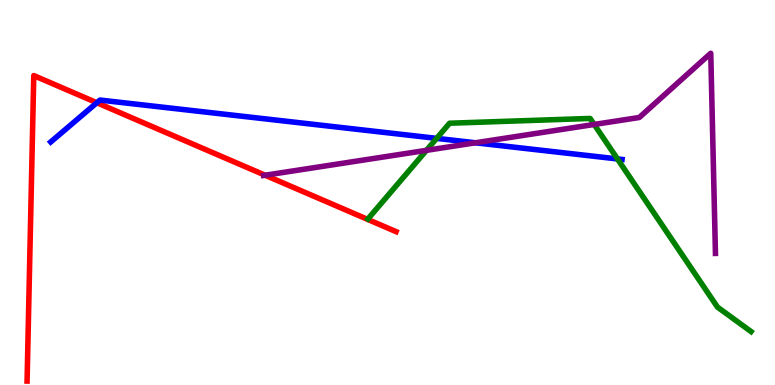[{'lines': ['blue', 'red'], 'intersections': [{'x': 1.25, 'y': 7.33}]}, {'lines': ['green', 'red'], 'intersections': []}, {'lines': ['purple', 'red'], 'intersections': [{'x': 3.42, 'y': 5.45}]}, {'lines': ['blue', 'green'], 'intersections': [{'x': 5.63, 'y': 6.41}, {'x': 7.97, 'y': 5.87}]}, {'lines': ['blue', 'purple'], 'intersections': [{'x': 6.13, 'y': 6.29}]}, {'lines': ['green', 'purple'], 'intersections': [{'x': 5.5, 'y': 6.09}, {'x': 7.67, 'y': 6.77}]}]